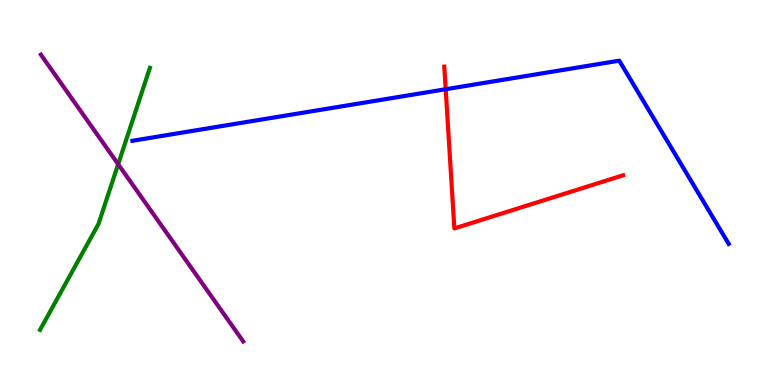[{'lines': ['blue', 'red'], 'intersections': [{'x': 5.75, 'y': 7.68}]}, {'lines': ['green', 'red'], 'intersections': []}, {'lines': ['purple', 'red'], 'intersections': []}, {'lines': ['blue', 'green'], 'intersections': []}, {'lines': ['blue', 'purple'], 'intersections': []}, {'lines': ['green', 'purple'], 'intersections': [{'x': 1.52, 'y': 5.74}]}]